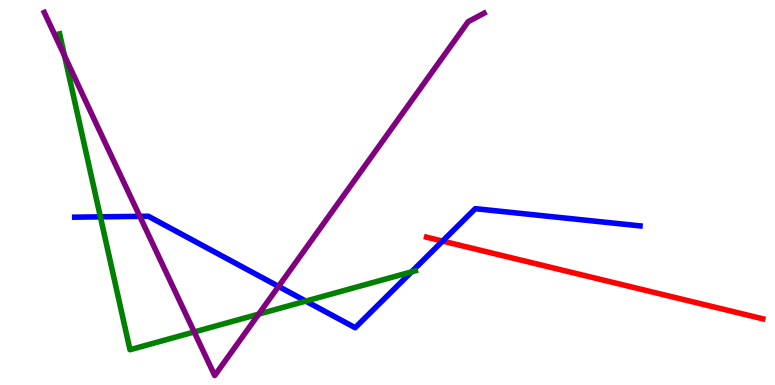[{'lines': ['blue', 'red'], 'intersections': [{'x': 5.71, 'y': 3.74}]}, {'lines': ['green', 'red'], 'intersections': []}, {'lines': ['purple', 'red'], 'intersections': []}, {'lines': ['blue', 'green'], 'intersections': [{'x': 1.3, 'y': 4.37}, {'x': 3.95, 'y': 2.18}, {'x': 5.31, 'y': 2.94}]}, {'lines': ['blue', 'purple'], 'intersections': [{'x': 1.8, 'y': 4.38}, {'x': 3.59, 'y': 2.56}]}, {'lines': ['green', 'purple'], 'intersections': [{'x': 0.833, 'y': 8.55}, {'x': 2.51, 'y': 1.38}, {'x': 3.34, 'y': 1.84}]}]